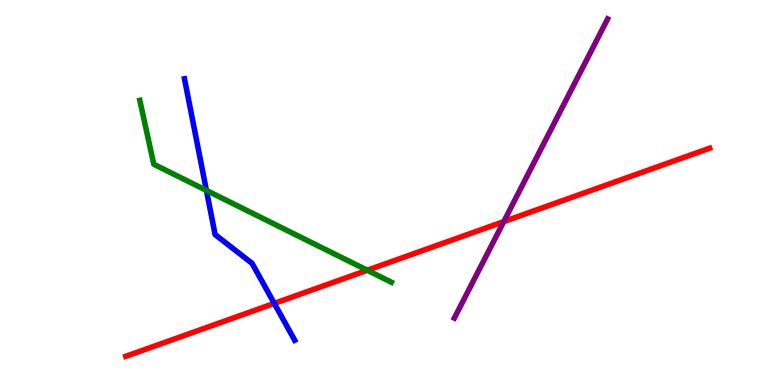[{'lines': ['blue', 'red'], 'intersections': [{'x': 3.54, 'y': 2.12}]}, {'lines': ['green', 'red'], 'intersections': [{'x': 4.74, 'y': 2.98}]}, {'lines': ['purple', 'red'], 'intersections': [{'x': 6.5, 'y': 4.24}]}, {'lines': ['blue', 'green'], 'intersections': [{'x': 2.66, 'y': 5.05}]}, {'lines': ['blue', 'purple'], 'intersections': []}, {'lines': ['green', 'purple'], 'intersections': []}]